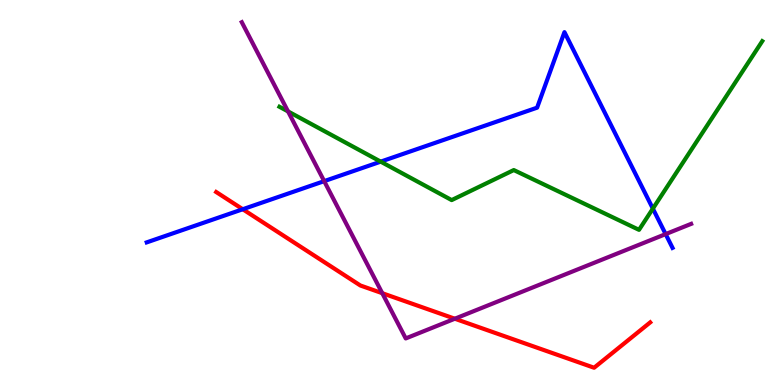[{'lines': ['blue', 'red'], 'intersections': [{'x': 3.13, 'y': 4.57}]}, {'lines': ['green', 'red'], 'intersections': []}, {'lines': ['purple', 'red'], 'intersections': [{'x': 4.93, 'y': 2.38}, {'x': 5.87, 'y': 1.72}]}, {'lines': ['blue', 'green'], 'intersections': [{'x': 4.91, 'y': 5.8}, {'x': 8.42, 'y': 4.58}]}, {'lines': ['blue', 'purple'], 'intersections': [{'x': 4.18, 'y': 5.3}, {'x': 8.59, 'y': 3.92}]}, {'lines': ['green', 'purple'], 'intersections': [{'x': 3.72, 'y': 7.11}]}]